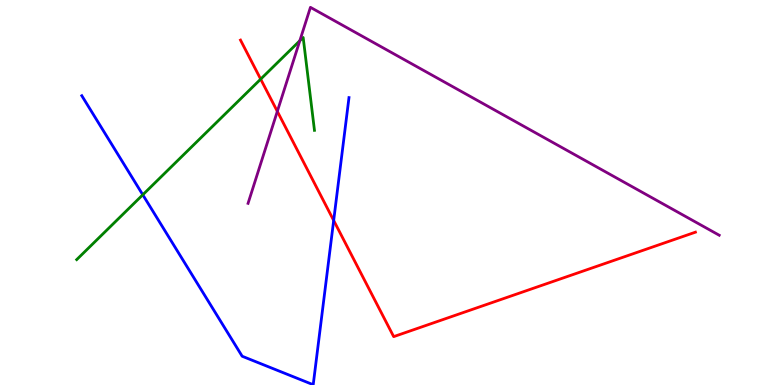[{'lines': ['blue', 'red'], 'intersections': [{'x': 4.31, 'y': 4.27}]}, {'lines': ['green', 'red'], 'intersections': [{'x': 3.36, 'y': 7.94}]}, {'lines': ['purple', 'red'], 'intersections': [{'x': 3.58, 'y': 7.11}]}, {'lines': ['blue', 'green'], 'intersections': [{'x': 1.84, 'y': 4.94}]}, {'lines': ['blue', 'purple'], 'intersections': []}, {'lines': ['green', 'purple'], 'intersections': [{'x': 3.87, 'y': 8.94}]}]